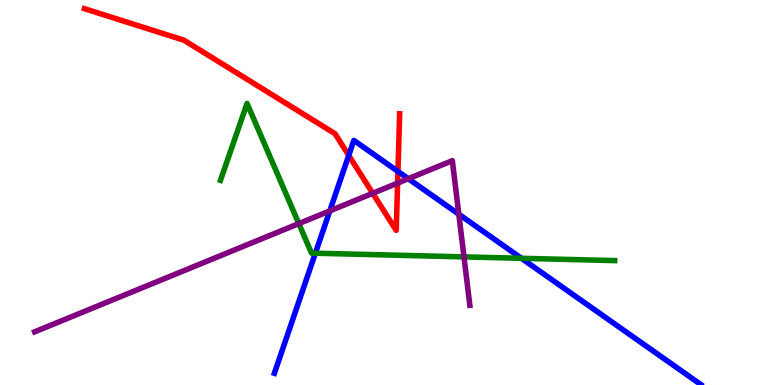[{'lines': ['blue', 'red'], 'intersections': [{'x': 4.5, 'y': 5.96}, {'x': 5.13, 'y': 5.55}]}, {'lines': ['green', 'red'], 'intersections': []}, {'lines': ['purple', 'red'], 'intersections': [{'x': 4.81, 'y': 4.98}, {'x': 5.13, 'y': 5.24}]}, {'lines': ['blue', 'green'], 'intersections': [{'x': 4.07, 'y': 3.42}, {'x': 6.73, 'y': 3.29}]}, {'lines': ['blue', 'purple'], 'intersections': [{'x': 4.26, 'y': 4.52}, {'x': 5.27, 'y': 5.36}, {'x': 5.92, 'y': 4.44}]}, {'lines': ['green', 'purple'], 'intersections': [{'x': 3.86, 'y': 4.19}, {'x': 5.99, 'y': 3.33}]}]